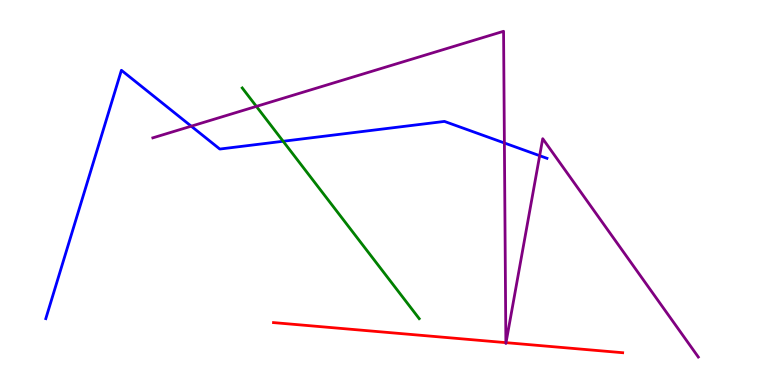[{'lines': ['blue', 'red'], 'intersections': []}, {'lines': ['green', 'red'], 'intersections': []}, {'lines': ['purple', 'red'], 'intersections': [{'x': 6.53, 'y': 1.1}, {'x': 6.53, 'y': 1.1}]}, {'lines': ['blue', 'green'], 'intersections': [{'x': 3.65, 'y': 6.33}]}, {'lines': ['blue', 'purple'], 'intersections': [{'x': 2.47, 'y': 6.72}, {'x': 6.51, 'y': 6.29}, {'x': 6.96, 'y': 5.96}]}, {'lines': ['green', 'purple'], 'intersections': [{'x': 3.31, 'y': 7.24}]}]